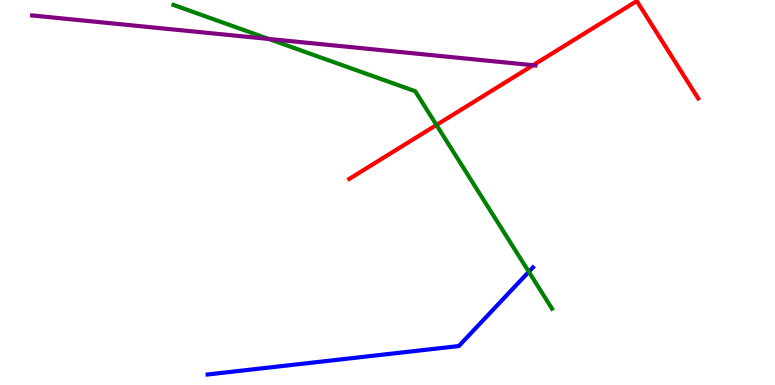[{'lines': ['blue', 'red'], 'intersections': []}, {'lines': ['green', 'red'], 'intersections': [{'x': 5.63, 'y': 6.75}]}, {'lines': ['purple', 'red'], 'intersections': [{'x': 6.88, 'y': 8.31}]}, {'lines': ['blue', 'green'], 'intersections': [{'x': 6.82, 'y': 2.94}]}, {'lines': ['blue', 'purple'], 'intersections': []}, {'lines': ['green', 'purple'], 'intersections': [{'x': 3.47, 'y': 8.99}]}]